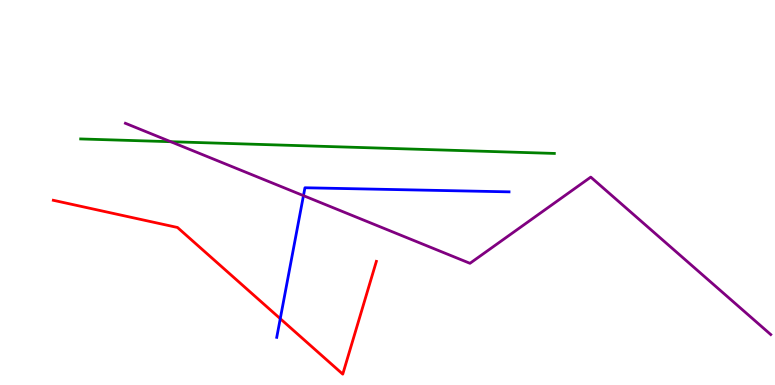[{'lines': ['blue', 'red'], 'intersections': [{'x': 3.62, 'y': 1.72}]}, {'lines': ['green', 'red'], 'intersections': []}, {'lines': ['purple', 'red'], 'intersections': []}, {'lines': ['blue', 'green'], 'intersections': []}, {'lines': ['blue', 'purple'], 'intersections': [{'x': 3.92, 'y': 4.92}]}, {'lines': ['green', 'purple'], 'intersections': [{'x': 2.2, 'y': 6.32}]}]